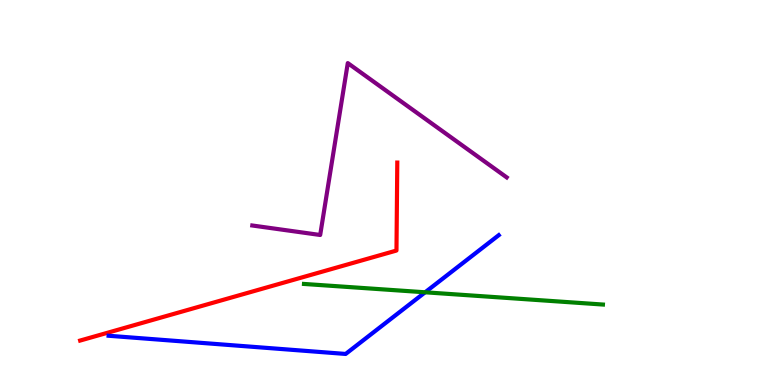[{'lines': ['blue', 'red'], 'intersections': []}, {'lines': ['green', 'red'], 'intersections': []}, {'lines': ['purple', 'red'], 'intersections': []}, {'lines': ['blue', 'green'], 'intersections': [{'x': 5.49, 'y': 2.41}]}, {'lines': ['blue', 'purple'], 'intersections': []}, {'lines': ['green', 'purple'], 'intersections': []}]